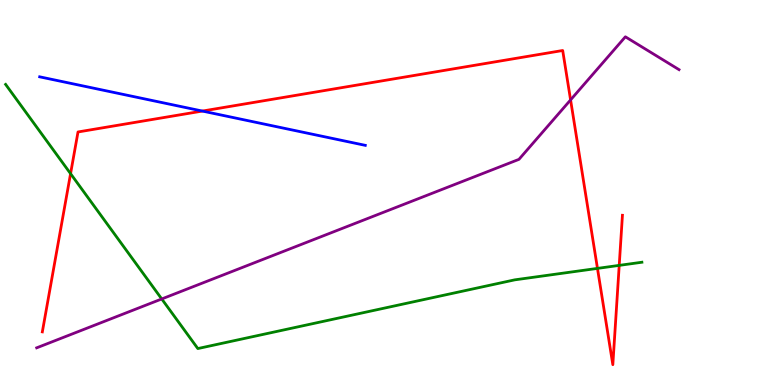[{'lines': ['blue', 'red'], 'intersections': [{'x': 2.61, 'y': 7.12}]}, {'lines': ['green', 'red'], 'intersections': [{'x': 0.911, 'y': 5.49}, {'x': 7.71, 'y': 3.03}, {'x': 7.99, 'y': 3.11}]}, {'lines': ['purple', 'red'], 'intersections': [{'x': 7.36, 'y': 7.41}]}, {'lines': ['blue', 'green'], 'intersections': []}, {'lines': ['blue', 'purple'], 'intersections': []}, {'lines': ['green', 'purple'], 'intersections': [{'x': 2.09, 'y': 2.23}]}]